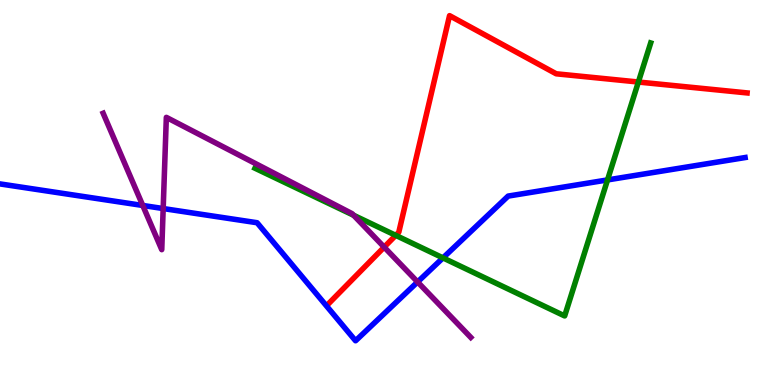[{'lines': ['blue', 'red'], 'intersections': []}, {'lines': ['green', 'red'], 'intersections': [{'x': 5.11, 'y': 3.89}, {'x': 8.24, 'y': 7.87}]}, {'lines': ['purple', 'red'], 'intersections': [{'x': 4.96, 'y': 3.58}]}, {'lines': ['blue', 'green'], 'intersections': [{'x': 5.72, 'y': 3.3}, {'x': 7.84, 'y': 5.33}]}, {'lines': ['blue', 'purple'], 'intersections': [{'x': 1.84, 'y': 4.66}, {'x': 2.11, 'y': 4.58}, {'x': 5.39, 'y': 2.68}]}, {'lines': ['green', 'purple'], 'intersections': [{'x': 4.56, 'y': 4.41}]}]